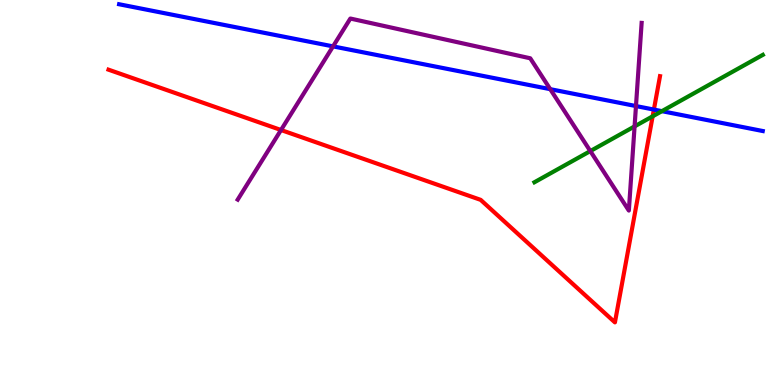[{'lines': ['blue', 'red'], 'intersections': [{'x': 8.44, 'y': 7.15}]}, {'lines': ['green', 'red'], 'intersections': [{'x': 8.42, 'y': 6.98}]}, {'lines': ['purple', 'red'], 'intersections': [{'x': 3.63, 'y': 6.62}]}, {'lines': ['blue', 'green'], 'intersections': [{'x': 8.54, 'y': 7.11}]}, {'lines': ['blue', 'purple'], 'intersections': [{'x': 4.3, 'y': 8.8}, {'x': 7.1, 'y': 7.68}, {'x': 8.21, 'y': 7.25}]}, {'lines': ['green', 'purple'], 'intersections': [{'x': 7.62, 'y': 6.08}, {'x': 8.19, 'y': 6.72}]}]